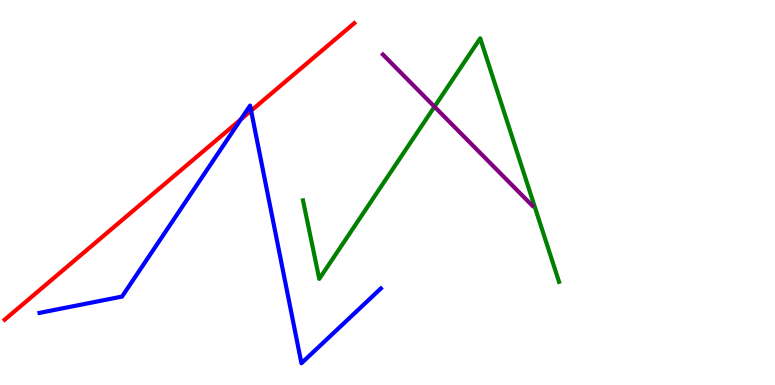[{'lines': ['blue', 'red'], 'intersections': [{'x': 3.11, 'y': 6.9}, {'x': 3.24, 'y': 7.13}]}, {'lines': ['green', 'red'], 'intersections': []}, {'lines': ['purple', 'red'], 'intersections': []}, {'lines': ['blue', 'green'], 'intersections': []}, {'lines': ['blue', 'purple'], 'intersections': []}, {'lines': ['green', 'purple'], 'intersections': [{'x': 5.61, 'y': 7.23}]}]